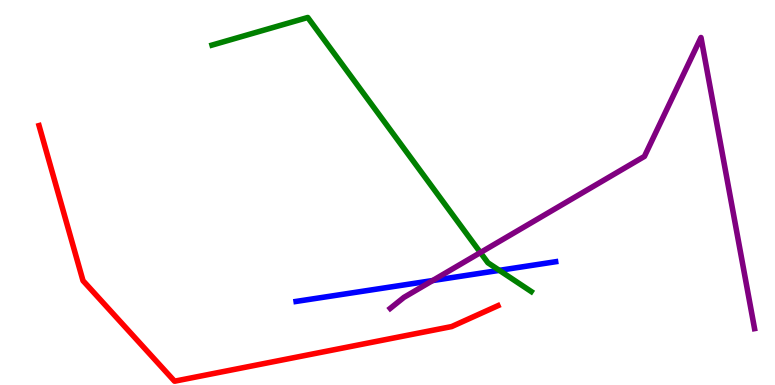[{'lines': ['blue', 'red'], 'intersections': []}, {'lines': ['green', 'red'], 'intersections': []}, {'lines': ['purple', 'red'], 'intersections': []}, {'lines': ['blue', 'green'], 'intersections': [{'x': 6.44, 'y': 2.98}]}, {'lines': ['blue', 'purple'], 'intersections': [{'x': 5.58, 'y': 2.71}]}, {'lines': ['green', 'purple'], 'intersections': [{'x': 6.2, 'y': 3.44}]}]